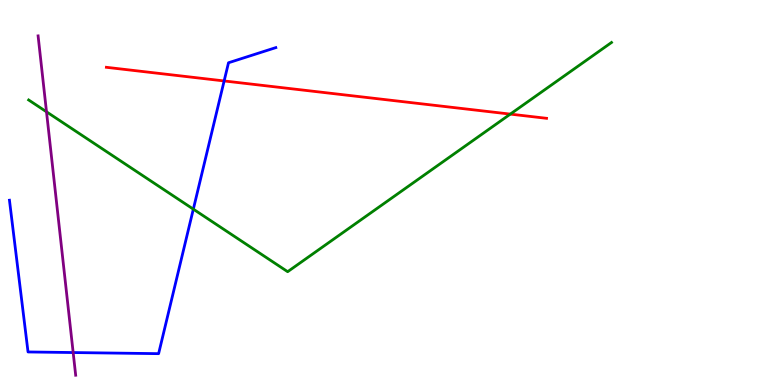[{'lines': ['blue', 'red'], 'intersections': [{'x': 2.89, 'y': 7.9}]}, {'lines': ['green', 'red'], 'intersections': [{'x': 6.58, 'y': 7.04}]}, {'lines': ['purple', 'red'], 'intersections': []}, {'lines': ['blue', 'green'], 'intersections': [{'x': 2.49, 'y': 4.57}]}, {'lines': ['blue', 'purple'], 'intersections': [{'x': 0.944, 'y': 0.843}]}, {'lines': ['green', 'purple'], 'intersections': [{'x': 0.6, 'y': 7.1}]}]